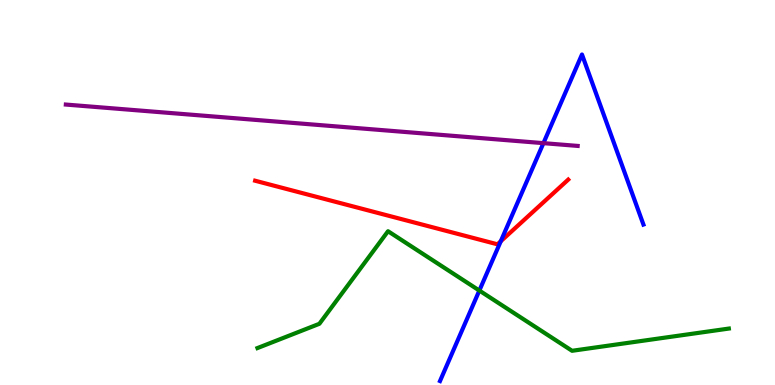[{'lines': ['blue', 'red'], 'intersections': [{'x': 6.46, 'y': 3.73}]}, {'lines': ['green', 'red'], 'intersections': []}, {'lines': ['purple', 'red'], 'intersections': []}, {'lines': ['blue', 'green'], 'intersections': [{'x': 6.19, 'y': 2.45}]}, {'lines': ['blue', 'purple'], 'intersections': [{'x': 7.01, 'y': 6.28}]}, {'lines': ['green', 'purple'], 'intersections': []}]